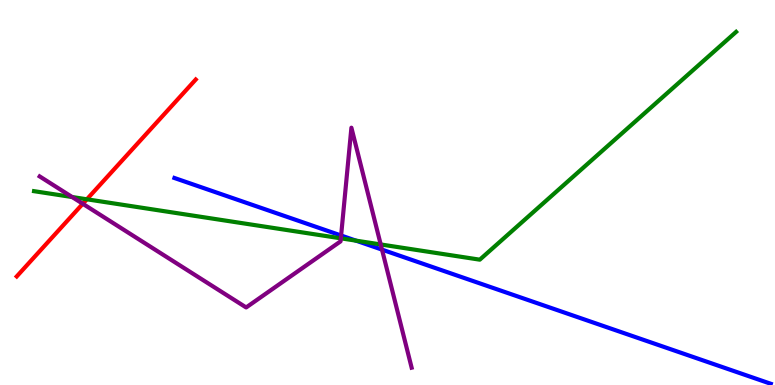[{'lines': ['blue', 'red'], 'intersections': []}, {'lines': ['green', 'red'], 'intersections': [{'x': 1.12, 'y': 4.82}]}, {'lines': ['purple', 'red'], 'intersections': [{'x': 1.07, 'y': 4.71}]}, {'lines': ['blue', 'green'], 'intersections': [{'x': 4.59, 'y': 3.75}]}, {'lines': ['blue', 'purple'], 'intersections': [{'x': 4.4, 'y': 3.88}, {'x': 4.93, 'y': 3.52}]}, {'lines': ['green', 'purple'], 'intersections': [{'x': 0.931, 'y': 4.88}, {'x': 4.4, 'y': 3.81}, {'x': 4.91, 'y': 3.65}]}]